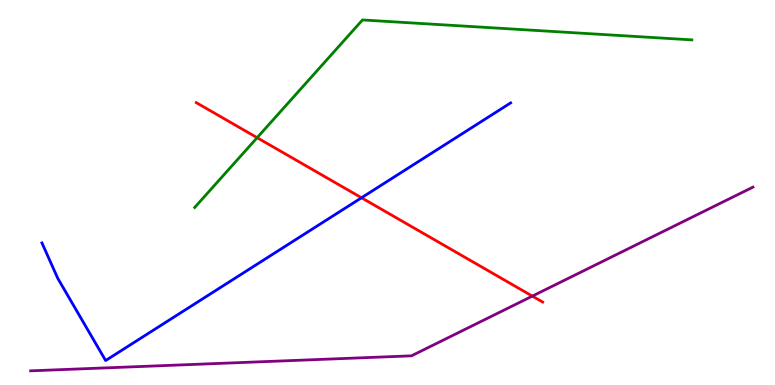[{'lines': ['blue', 'red'], 'intersections': [{'x': 4.66, 'y': 4.86}]}, {'lines': ['green', 'red'], 'intersections': [{'x': 3.32, 'y': 6.42}]}, {'lines': ['purple', 'red'], 'intersections': [{'x': 6.87, 'y': 2.31}]}, {'lines': ['blue', 'green'], 'intersections': []}, {'lines': ['blue', 'purple'], 'intersections': []}, {'lines': ['green', 'purple'], 'intersections': []}]